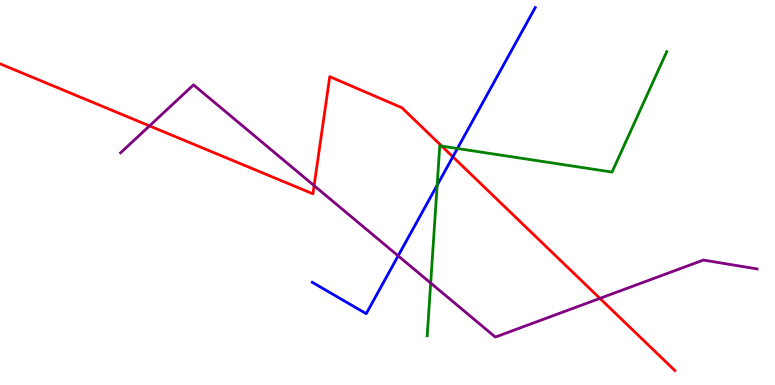[{'lines': ['blue', 'red'], 'intersections': [{'x': 5.84, 'y': 5.93}]}, {'lines': ['green', 'red'], 'intersections': [{'x': 5.7, 'y': 6.2}]}, {'lines': ['purple', 'red'], 'intersections': [{'x': 1.93, 'y': 6.73}, {'x': 4.05, 'y': 5.18}, {'x': 7.74, 'y': 2.25}]}, {'lines': ['blue', 'green'], 'intersections': [{'x': 5.64, 'y': 5.19}, {'x': 5.9, 'y': 6.14}]}, {'lines': ['blue', 'purple'], 'intersections': [{'x': 5.14, 'y': 3.35}]}, {'lines': ['green', 'purple'], 'intersections': [{'x': 5.56, 'y': 2.65}]}]